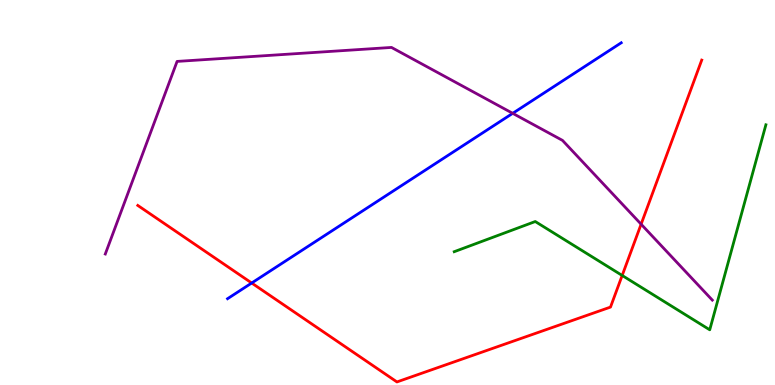[{'lines': ['blue', 'red'], 'intersections': [{'x': 3.25, 'y': 2.65}]}, {'lines': ['green', 'red'], 'intersections': [{'x': 8.03, 'y': 2.85}]}, {'lines': ['purple', 'red'], 'intersections': [{'x': 8.27, 'y': 4.18}]}, {'lines': ['blue', 'green'], 'intersections': []}, {'lines': ['blue', 'purple'], 'intersections': [{'x': 6.62, 'y': 7.06}]}, {'lines': ['green', 'purple'], 'intersections': []}]